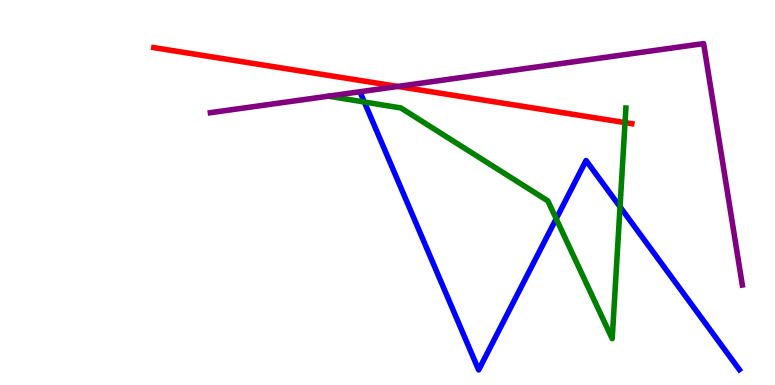[{'lines': ['blue', 'red'], 'intersections': []}, {'lines': ['green', 'red'], 'intersections': [{'x': 8.06, 'y': 6.82}]}, {'lines': ['purple', 'red'], 'intersections': [{'x': 5.13, 'y': 7.75}]}, {'lines': ['blue', 'green'], 'intersections': [{'x': 4.7, 'y': 7.35}, {'x': 7.18, 'y': 4.32}, {'x': 8.0, 'y': 4.63}]}, {'lines': ['blue', 'purple'], 'intersections': []}, {'lines': ['green', 'purple'], 'intersections': []}]